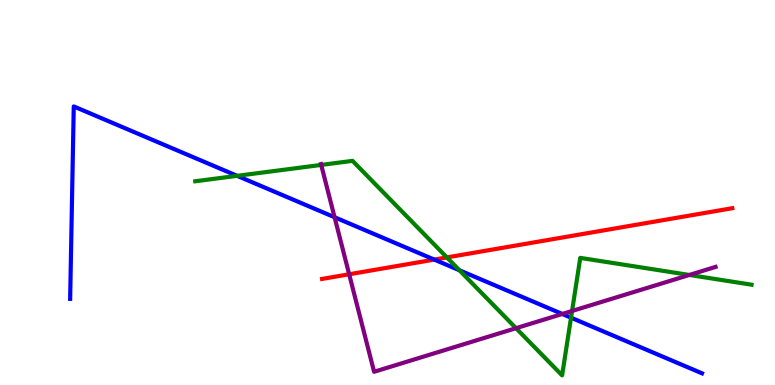[{'lines': ['blue', 'red'], 'intersections': [{'x': 5.6, 'y': 3.26}]}, {'lines': ['green', 'red'], 'intersections': [{'x': 5.77, 'y': 3.31}]}, {'lines': ['purple', 'red'], 'intersections': [{'x': 4.51, 'y': 2.88}]}, {'lines': ['blue', 'green'], 'intersections': [{'x': 3.06, 'y': 5.43}, {'x': 5.93, 'y': 2.98}, {'x': 7.37, 'y': 1.75}]}, {'lines': ['blue', 'purple'], 'intersections': [{'x': 4.32, 'y': 4.36}, {'x': 7.26, 'y': 1.84}]}, {'lines': ['green', 'purple'], 'intersections': [{'x': 4.14, 'y': 5.72}, {'x': 6.66, 'y': 1.48}, {'x': 7.38, 'y': 1.92}, {'x': 8.89, 'y': 2.86}]}]